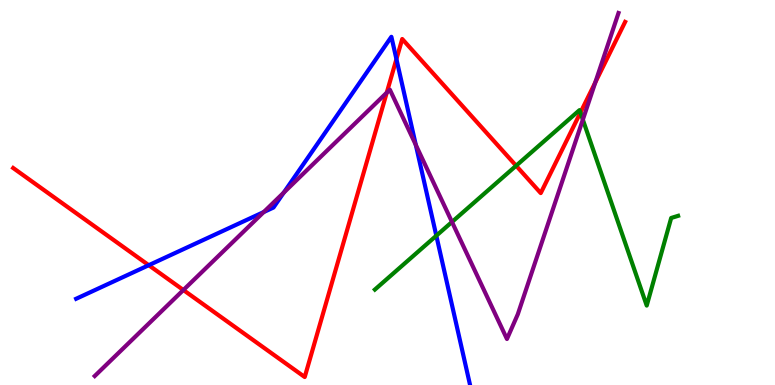[{'lines': ['blue', 'red'], 'intersections': [{'x': 1.92, 'y': 3.11}, {'x': 5.12, 'y': 8.46}]}, {'lines': ['green', 'red'], 'intersections': [{'x': 6.66, 'y': 5.7}, {'x': 7.49, 'y': 7.08}]}, {'lines': ['purple', 'red'], 'intersections': [{'x': 2.37, 'y': 2.47}, {'x': 4.99, 'y': 7.59}, {'x': 7.68, 'y': 7.86}]}, {'lines': ['blue', 'green'], 'intersections': [{'x': 5.63, 'y': 3.88}]}, {'lines': ['blue', 'purple'], 'intersections': [{'x': 3.4, 'y': 4.49}, {'x': 3.66, 'y': 5.0}, {'x': 5.37, 'y': 6.24}]}, {'lines': ['green', 'purple'], 'intersections': [{'x': 5.83, 'y': 4.23}, {'x': 7.52, 'y': 6.89}]}]